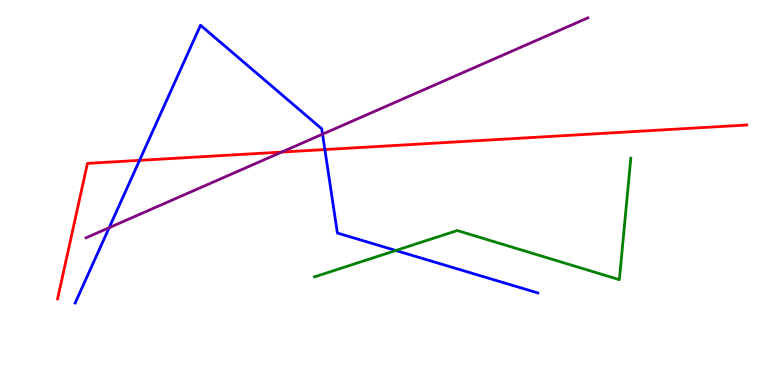[{'lines': ['blue', 'red'], 'intersections': [{'x': 1.8, 'y': 5.83}, {'x': 4.19, 'y': 6.12}]}, {'lines': ['green', 'red'], 'intersections': []}, {'lines': ['purple', 'red'], 'intersections': [{'x': 3.63, 'y': 6.05}]}, {'lines': ['blue', 'green'], 'intersections': [{'x': 5.11, 'y': 3.49}]}, {'lines': ['blue', 'purple'], 'intersections': [{'x': 1.41, 'y': 4.09}, {'x': 4.16, 'y': 6.52}]}, {'lines': ['green', 'purple'], 'intersections': []}]